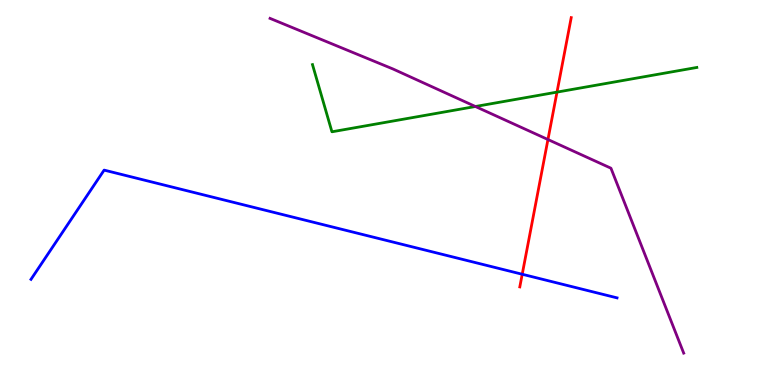[{'lines': ['blue', 'red'], 'intersections': [{'x': 6.74, 'y': 2.88}]}, {'lines': ['green', 'red'], 'intersections': [{'x': 7.19, 'y': 7.61}]}, {'lines': ['purple', 'red'], 'intersections': [{'x': 7.07, 'y': 6.38}]}, {'lines': ['blue', 'green'], 'intersections': []}, {'lines': ['blue', 'purple'], 'intersections': []}, {'lines': ['green', 'purple'], 'intersections': [{'x': 6.13, 'y': 7.23}]}]